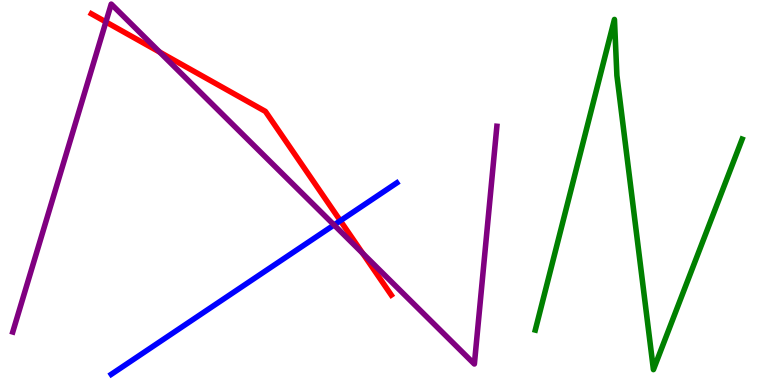[{'lines': ['blue', 'red'], 'intersections': [{'x': 4.39, 'y': 4.27}]}, {'lines': ['green', 'red'], 'intersections': []}, {'lines': ['purple', 'red'], 'intersections': [{'x': 1.37, 'y': 9.43}, {'x': 2.06, 'y': 8.65}, {'x': 4.68, 'y': 3.42}]}, {'lines': ['blue', 'green'], 'intersections': []}, {'lines': ['blue', 'purple'], 'intersections': [{'x': 4.31, 'y': 4.16}]}, {'lines': ['green', 'purple'], 'intersections': []}]